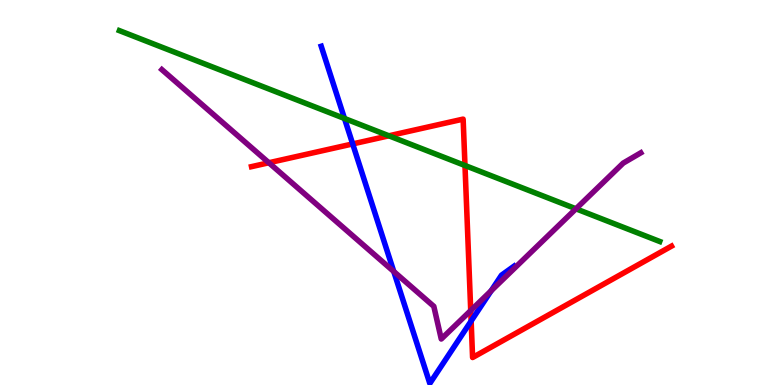[{'lines': ['blue', 'red'], 'intersections': [{'x': 4.55, 'y': 6.26}, {'x': 6.08, 'y': 1.66}]}, {'lines': ['green', 'red'], 'intersections': [{'x': 5.02, 'y': 6.47}, {'x': 6.0, 'y': 5.7}]}, {'lines': ['purple', 'red'], 'intersections': [{'x': 3.47, 'y': 5.77}, {'x': 6.07, 'y': 1.93}]}, {'lines': ['blue', 'green'], 'intersections': [{'x': 4.44, 'y': 6.92}]}, {'lines': ['blue', 'purple'], 'intersections': [{'x': 5.08, 'y': 2.95}, {'x': 6.34, 'y': 2.45}]}, {'lines': ['green', 'purple'], 'intersections': [{'x': 7.43, 'y': 4.58}]}]